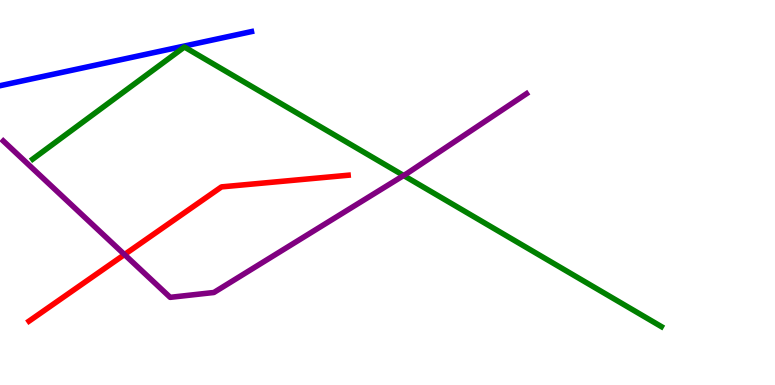[{'lines': ['blue', 'red'], 'intersections': []}, {'lines': ['green', 'red'], 'intersections': []}, {'lines': ['purple', 'red'], 'intersections': [{'x': 1.61, 'y': 3.39}]}, {'lines': ['blue', 'green'], 'intersections': []}, {'lines': ['blue', 'purple'], 'intersections': []}, {'lines': ['green', 'purple'], 'intersections': [{'x': 5.21, 'y': 5.44}]}]